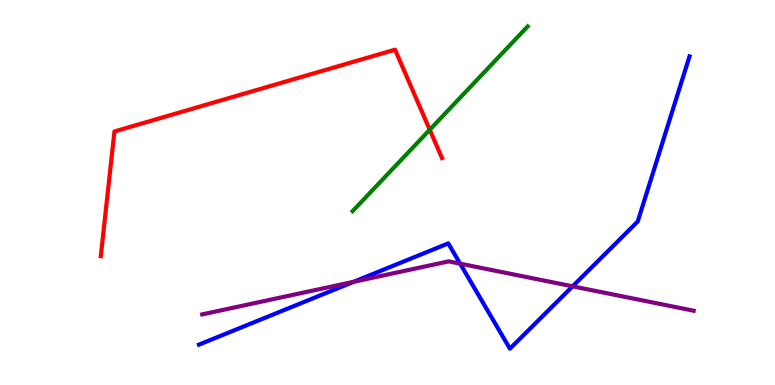[{'lines': ['blue', 'red'], 'intersections': []}, {'lines': ['green', 'red'], 'intersections': [{'x': 5.55, 'y': 6.63}]}, {'lines': ['purple', 'red'], 'intersections': []}, {'lines': ['blue', 'green'], 'intersections': []}, {'lines': ['blue', 'purple'], 'intersections': [{'x': 4.56, 'y': 2.68}, {'x': 5.94, 'y': 3.15}, {'x': 7.39, 'y': 2.56}]}, {'lines': ['green', 'purple'], 'intersections': []}]